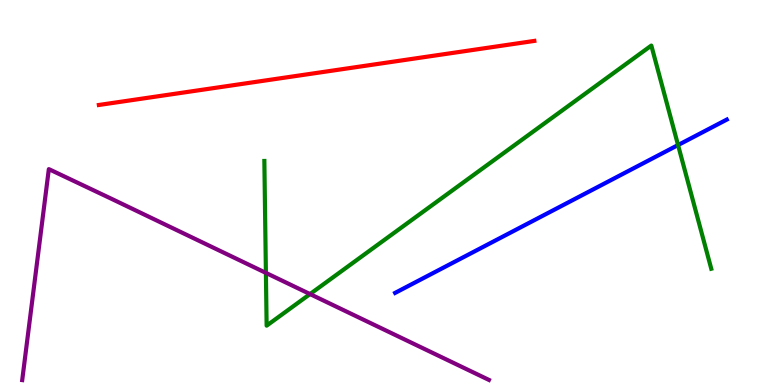[{'lines': ['blue', 'red'], 'intersections': []}, {'lines': ['green', 'red'], 'intersections': []}, {'lines': ['purple', 'red'], 'intersections': []}, {'lines': ['blue', 'green'], 'intersections': [{'x': 8.75, 'y': 6.23}]}, {'lines': ['blue', 'purple'], 'intersections': []}, {'lines': ['green', 'purple'], 'intersections': [{'x': 3.43, 'y': 2.91}, {'x': 4.0, 'y': 2.36}]}]